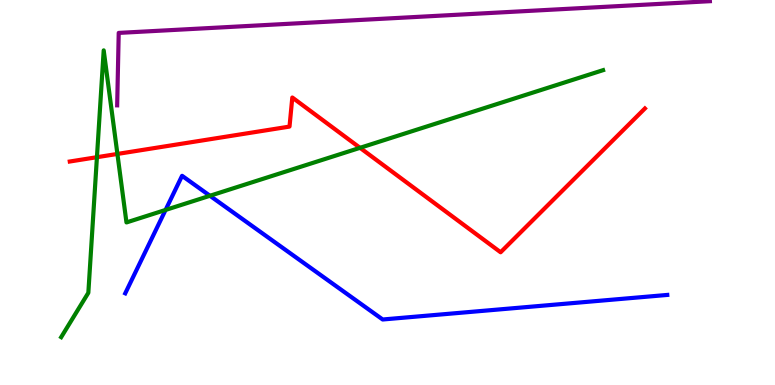[{'lines': ['blue', 'red'], 'intersections': []}, {'lines': ['green', 'red'], 'intersections': [{'x': 1.25, 'y': 5.92}, {'x': 1.51, 'y': 6.0}, {'x': 4.65, 'y': 6.16}]}, {'lines': ['purple', 'red'], 'intersections': []}, {'lines': ['blue', 'green'], 'intersections': [{'x': 2.14, 'y': 4.55}, {'x': 2.71, 'y': 4.92}]}, {'lines': ['blue', 'purple'], 'intersections': []}, {'lines': ['green', 'purple'], 'intersections': []}]